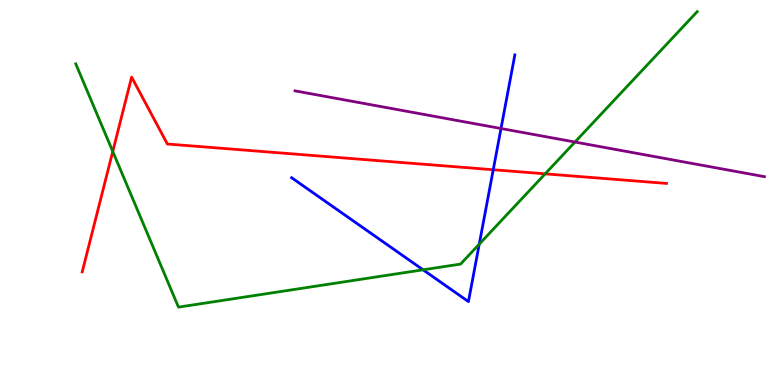[{'lines': ['blue', 'red'], 'intersections': [{'x': 6.36, 'y': 5.59}]}, {'lines': ['green', 'red'], 'intersections': [{'x': 1.45, 'y': 6.07}, {'x': 7.03, 'y': 5.48}]}, {'lines': ['purple', 'red'], 'intersections': []}, {'lines': ['blue', 'green'], 'intersections': [{'x': 5.46, 'y': 2.99}, {'x': 6.18, 'y': 3.66}]}, {'lines': ['blue', 'purple'], 'intersections': [{'x': 6.46, 'y': 6.66}]}, {'lines': ['green', 'purple'], 'intersections': [{'x': 7.42, 'y': 6.31}]}]